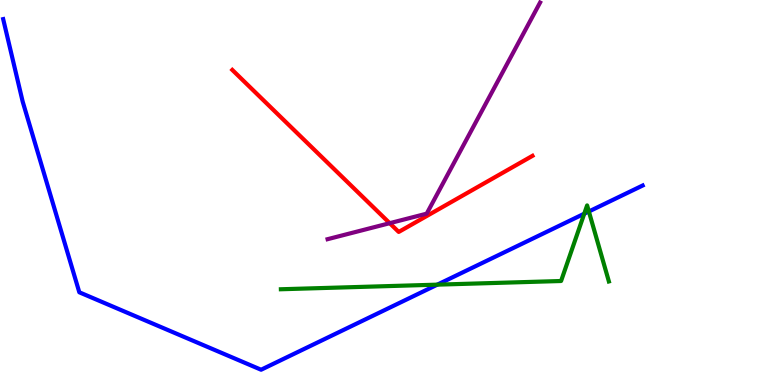[{'lines': ['blue', 'red'], 'intersections': []}, {'lines': ['green', 'red'], 'intersections': []}, {'lines': ['purple', 'red'], 'intersections': [{'x': 5.03, 'y': 4.2}]}, {'lines': ['blue', 'green'], 'intersections': [{'x': 5.64, 'y': 2.61}, {'x': 7.54, 'y': 4.45}, {'x': 7.6, 'y': 4.51}]}, {'lines': ['blue', 'purple'], 'intersections': []}, {'lines': ['green', 'purple'], 'intersections': []}]